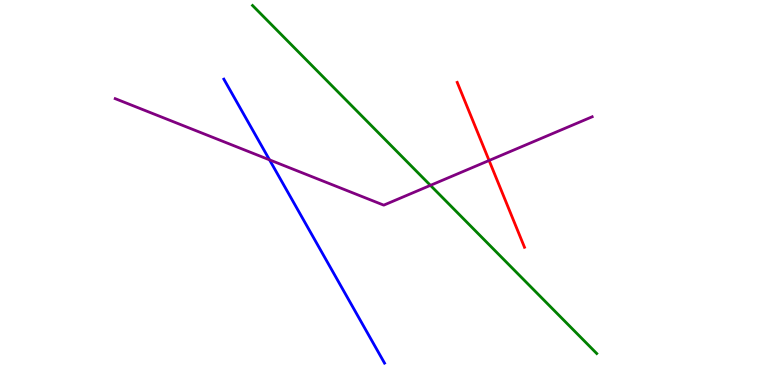[{'lines': ['blue', 'red'], 'intersections': []}, {'lines': ['green', 'red'], 'intersections': []}, {'lines': ['purple', 'red'], 'intersections': [{'x': 6.31, 'y': 5.83}]}, {'lines': ['blue', 'green'], 'intersections': []}, {'lines': ['blue', 'purple'], 'intersections': [{'x': 3.48, 'y': 5.85}]}, {'lines': ['green', 'purple'], 'intersections': [{'x': 5.55, 'y': 5.19}]}]